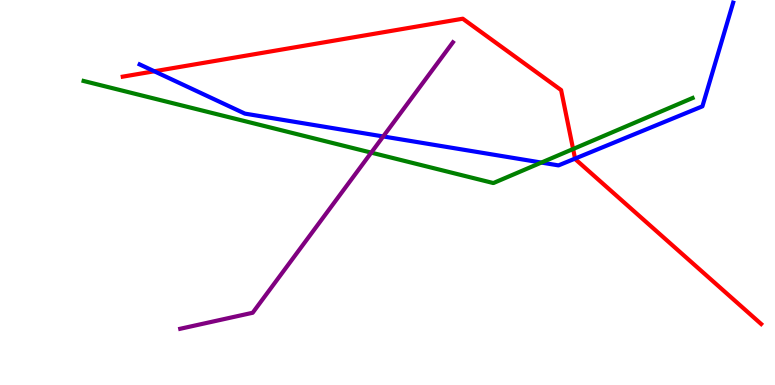[{'lines': ['blue', 'red'], 'intersections': [{'x': 1.99, 'y': 8.15}, {'x': 7.42, 'y': 5.88}]}, {'lines': ['green', 'red'], 'intersections': [{'x': 7.39, 'y': 6.13}]}, {'lines': ['purple', 'red'], 'intersections': []}, {'lines': ['blue', 'green'], 'intersections': [{'x': 6.99, 'y': 5.78}]}, {'lines': ['blue', 'purple'], 'intersections': [{'x': 4.94, 'y': 6.46}]}, {'lines': ['green', 'purple'], 'intersections': [{'x': 4.79, 'y': 6.04}]}]